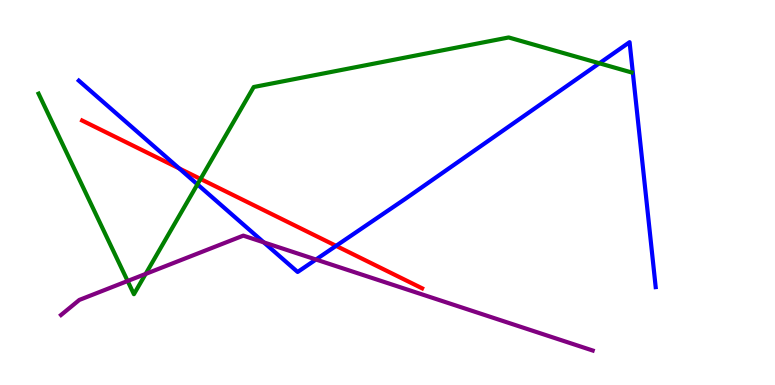[{'lines': ['blue', 'red'], 'intersections': [{'x': 2.31, 'y': 5.63}, {'x': 4.34, 'y': 3.61}]}, {'lines': ['green', 'red'], 'intersections': [{'x': 2.59, 'y': 5.35}]}, {'lines': ['purple', 'red'], 'intersections': []}, {'lines': ['blue', 'green'], 'intersections': [{'x': 2.55, 'y': 5.21}, {'x': 7.73, 'y': 8.36}]}, {'lines': ['blue', 'purple'], 'intersections': [{'x': 3.4, 'y': 3.7}, {'x': 4.08, 'y': 3.26}]}, {'lines': ['green', 'purple'], 'intersections': [{'x': 1.65, 'y': 2.7}, {'x': 1.88, 'y': 2.88}]}]